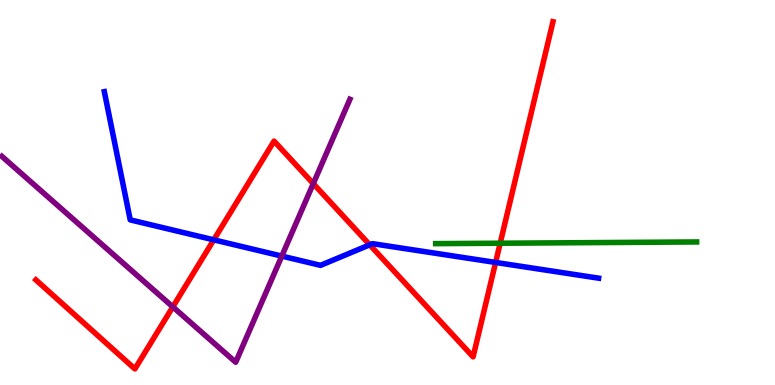[{'lines': ['blue', 'red'], 'intersections': [{'x': 2.76, 'y': 3.77}, {'x': 4.77, 'y': 3.64}, {'x': 6.39, 'y': 3.18}]}, {'lines': ['green', 'red'], 'intersections': [{'x': 6.45, 'y': 3.68}]}, {'lines': ['purple', 'red'], 'intersections': [{'x': 2.23, 'y': 2.03}, {'x': 4.04, 'y': 5.23}]}, {'lines': ['blue', 'green'], 'intersections': []}, {'lines': ['blue', 'purple'], 'intersections': [{'x': 3.64, 'y': 3.35}]}, {'lines': ['green', 'purple'], 'intersections': []}]